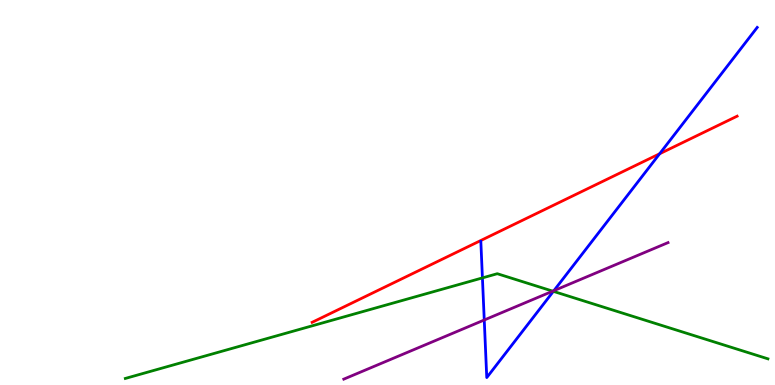[{'lines': ['blue', 'red'], 'intersections': [{'x': 8.51, 'y': 6.01}]}, {'lines': ['green', 'red'], 'intersections': []}, {'lines': ['purple', 'red'], 'intersections': []}, {'lines': ['blue', 'green'], 'intersections': [{'x': 6.22, 'y': 2.78}, {'x': 7.14, 'y': 2.43}]}, {'lines': ['blue', 'purple'], 'intersections': [{'x': 6.25, 'y': 1.69}, {'x': 7.15, 'y': 2.45}]}, {'lines': ['green', 'purple'], 'intersections': [{'x': 7.13, 'y': 2.44}]}]